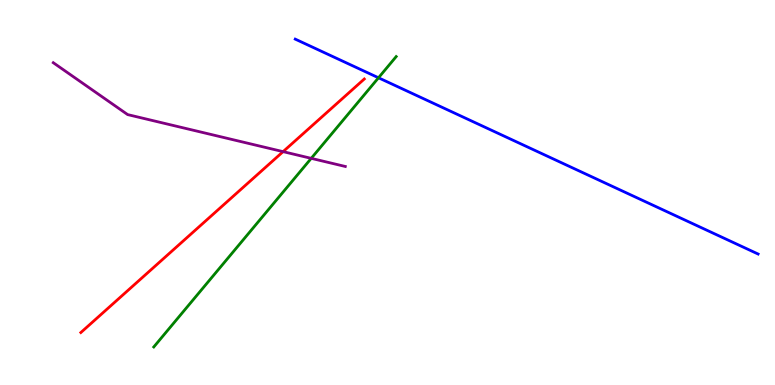[{'lines': ['blue', 'red'], 'intersections': []}, {'lines': ['green', 'red'], 'intersections': []}, {'lines': ['purple', 'red'], 'intersections': [{'x': 3.65, 'y': 6.06}]}, {'lines': ['blue', 'green'], 'intersections': [{'x': 4.88, 'y': 7.98}]}, {'lines': ['blue', 'purple'], 'intersections': []}, {'lines': ['green', 'purple'], 'intersections': [{'x': 4.02, 'y': 5.89}]}]